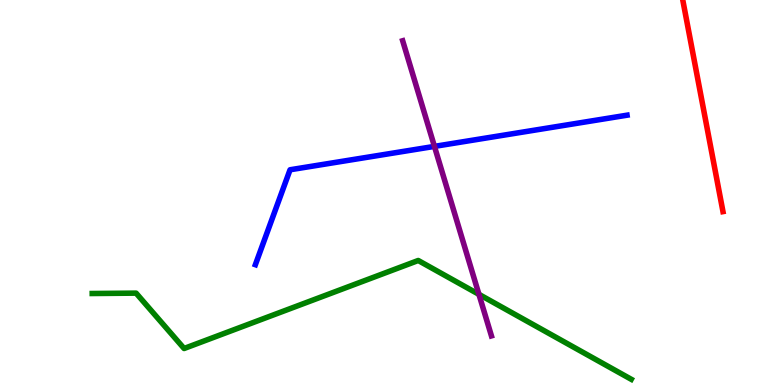[{'lines': ['blue', 'red'], 'intersections': []}, {'lines': ['green', 'red'], 'intersections': []}, {'lines': ['purple', 'red'], 'intersections': []}, {'lines': ['blue', 'green'], 'intersections': []}, {'lines': ['blue', 'purple'], 'intersections': [{'x': 5.61, 'y': 6.2}]}, {'lines': ['green', 'purple'], 'intersections': [{'x': 6.18, 'y': 2.35}]}]